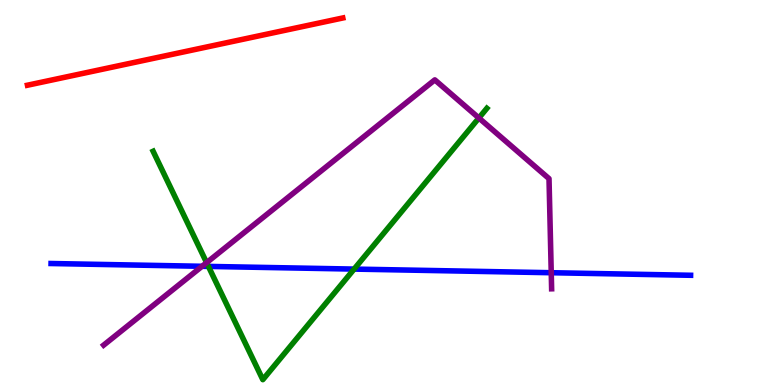[{'lines': ['blue', 'red'], 'intersections': []}, {'lines': ['green', 'red'], 'intersections': []}, {'lines': ['purple', 'red'], 'intersections': []}, {'lines': ['blue', 'green'], 'intersections': [{'x': 2.69, 'y': 3.08}, {'x': 4.57, 'y': 3.01}]}, {'lines': ['blue', 'purple'], 'intersections': [{'x': 2.61, 'y': 3.08}, {'x': 7.11, 'y': 2.92}]}, {'lines': ['green', 'purple'], 'intersections': [{'x': 2.67, 'y': 3.18}, {'x': 6.18, 'y': 6.94}]}]